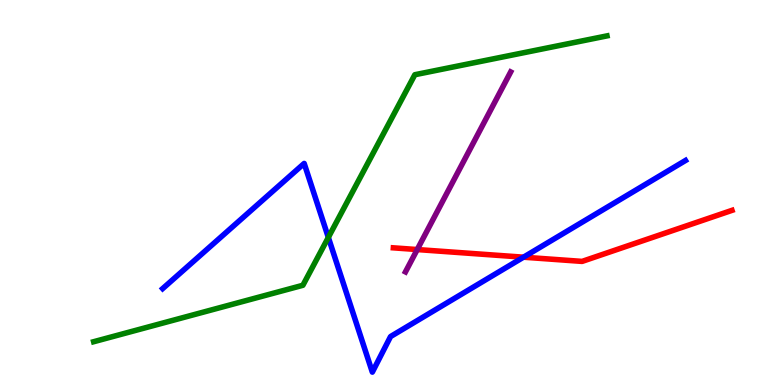[{'lines': ['blue', 'red'], 'intersections': [{'x': 6.75, 'y': 3.32}]}, {'lines': ['green', 'red'], 'intersections': []}, {'lines': ['purple', 'red'], 'intersections': [{'x': 5.38, 'y': 3.52}]}, {'lines': ['blue', 'green'], 'intersections': [{'x': 4.24, 'y': 3.83}]}, {'lines': ['blue', 'purple'], 'intersections': []}, {'lines': ['green', 'purple'], 'intersections': []}]